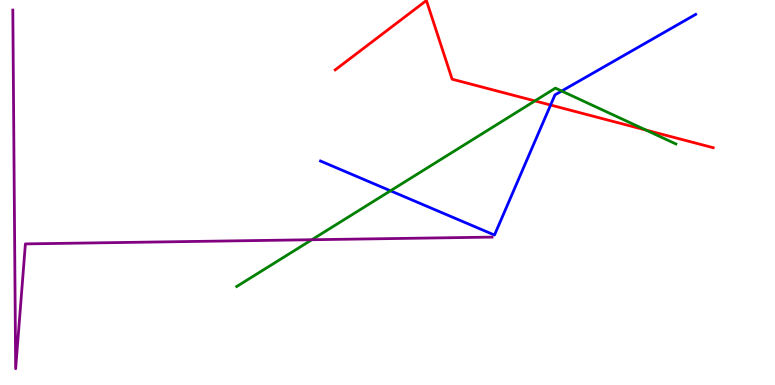[{'lines': ['blue', 'red'], 'intersections': [{'x': 7.1, 'y': 7.27}]}, {'lines': ['green', 'red'], 'intersections': [{'x': 6.9, 'y': 7.38}, {'x': 8.33, 'y': 6.62}]}, {'lines': ['purple', 'red'], 'intersections': []}, {'lines': ['blue', 'green'], 'intersections': [{'x': 5.04, 'y': 5.04}, {'x': 7.25, 'y': 7.64}]}, {'lines': ['blue', 'purple'], 'intersections': []}, {'lines': ['green', 'purple'], 'intersections': [{'x': 4.02, 'y': 3.77}]}]